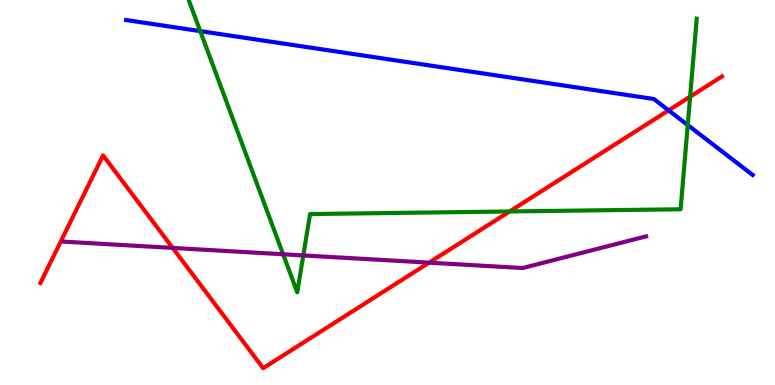[{'lines': ['blue', 'red'], 'intersections': [{'x': 8.63, 'y': 7.13}]}, {'lines': ['green', 'red'], 'intersections': [{'x': 6.58, 'y': 4.51}, {'x': 8.9, 'y': 7.49}]}, {'lines': ['purple', 'red'], 'intersections': [{'x': 2.23, 'y': 3.56}, {'x': 5.54, 'y': 3.18}]}, {'lines': ['blue', 'green'], 'intersections': [{'x': 2.58, 'y': 9.19}, {'x': 8.87, 'y': 6.75}]}, {'lines': ['blue', 'purple'], 'intersections': []}, {'lines': ['green', 'purple'], 'intersections': [{'x': 3.65, 'y': 3.4}, {'x': 3.91, 'y': 3.37}]}]